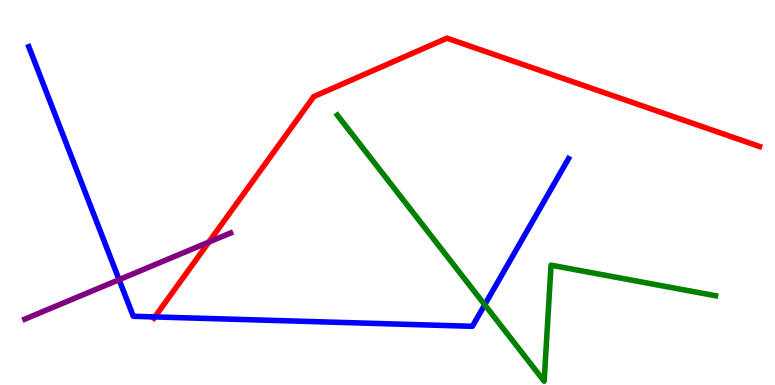[{'lines': ['blue', 'red'], 'intersections': [{'x': 2.0, 'y': 1.77}]}, {'lines': ['green', 'red'], 'intersections': []}, {'lines': ['purple', 'red'], 'intersections': [{'x': 2.69, 'y': 3.71}]}, {'lines': ['blue', 'green'], 'intersections': [{'x': 6.25, 'y': 2.08}]}, {'lines': ['blue', 'purple'], 'intersections': [{'x': 1.54, 'y': 2.74}]}, {'lines': ['green', 'purple'], 'intersections': []}]